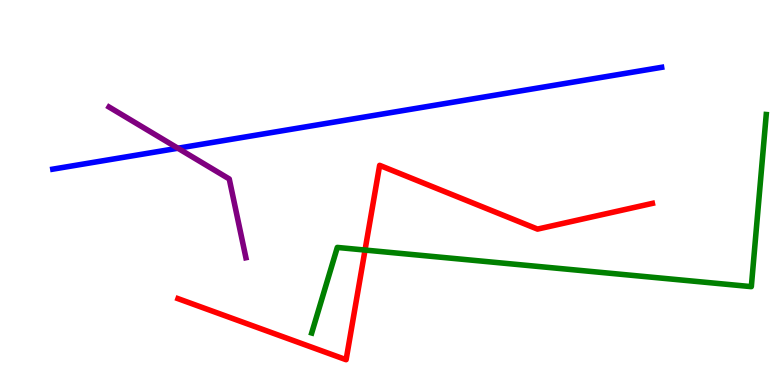[{'lines': ['blue', 'red'], 'intersections': []}, {'lines': ['green', 'red'], 'intersections': [{'x': 4.71, 'y': 3.5}]}, {'lines': ['purple', 'red'], 'intersections': []}, {'lines': ['blue', 'green'], 'intersections': []}, {'lines': ['blue', 'purple'], 'intersections': [{'x': 2.3, 'y': 6.15}]}, {'lines': ['green', 'purple'], 'intersections': []}]